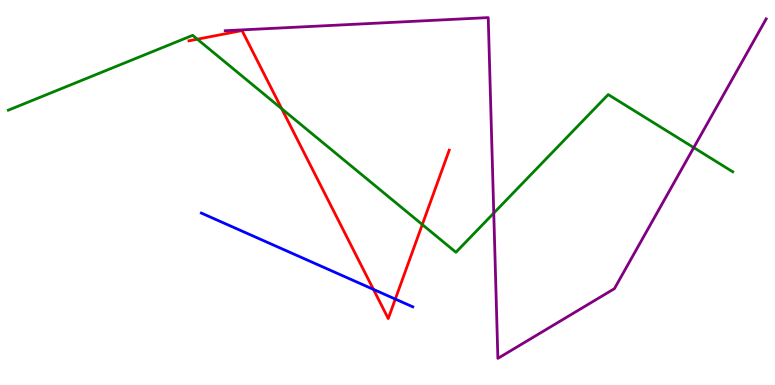[{'lines': ['blue', 'red'], 'intersections': [{'x': 4.82, 'y': 2.48}, {'x': 5.1, 'y': 2.23}]}, {'lines': ['green', 'red'], 'intersections': [{'x': 2.55, 'y': 8.98}, {'x': 3.64, 'y': 7.18}, {'x': 5.45, 'y': 4.17}]}, {'lines': ['purple', 'red'], 'intersections': []}, {'lines': ['blue', 'green'], 'intersections': []}, {'lines': ['blue', 'purple'], 'intersections': []}, {'lines': ['green', 'purple'], 'intersections': [{'x': 6.37, 'y': 4.47}, {'x': 8.95, 'y': 6.17}]}]